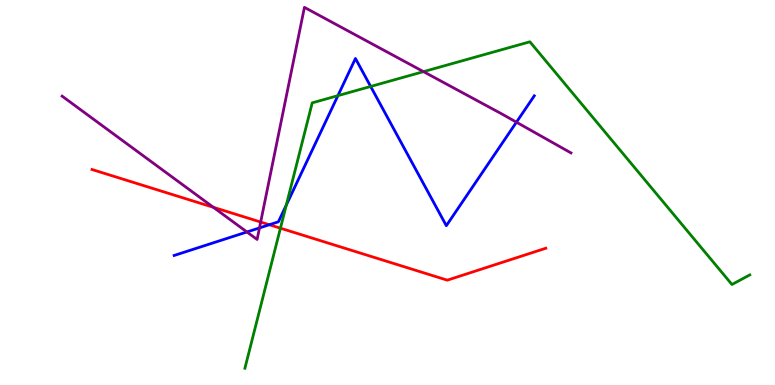[{'lines': ['blue', 'red'], 'intersections': [{'x': 3.48, 'y': 4.16}]}, {'lines': ['green', 'red'], 'intersections': [{'x': 3.62, 'y': 4.07}]}, {'lines': ['purple', 'red'], 'intersections': [{'x': 2.75, 'y': 4.62}, {'x': 3.36, 'y': 4.23}]}, {'lines': ['blue', 'green'], 'intersections': [{'x': 3.69, 'y': 4.67}, {'x': 4.36, 'y': 7.52}, {'x': 4.78, 'y': 7.75}]}, {'lines': ['blue', 'purple'], 'intersections': [{'x': 3.19, 'y': 3.97}, {'x': 3.35, 'y': 4.08}, {'x': 6.66, 'y': 6.83}]}, {'lines': ['green', 'purple'], 'intersections': [{'x': 5.46, 'y': 8.14}]}]